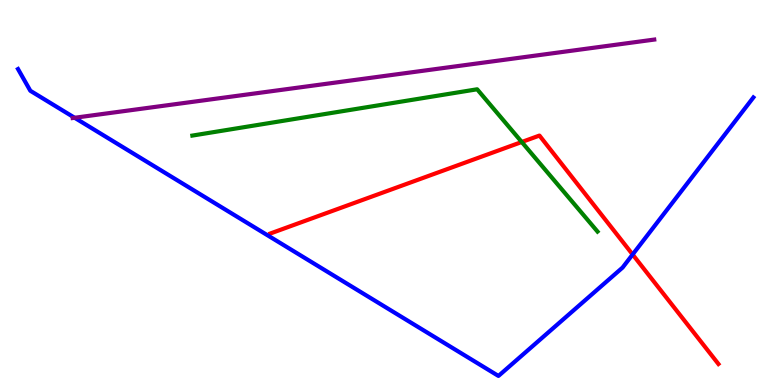[{'lines': ['blue', 'red'], 'intersections': [{'x': 8.16, 'y': 3.39}]}, {'lines': ['green', 'red'], 'intersections': [{'x': 6.73, 'y': 6.31}]}, {'lines': ['purple', 'red'], 'intersections': []}, {'lines': ['blue', 'green'], 'intersections': []}, {'lines': ['blue', 'purple'], 'intersections': [{'x': 0.963, 'y': 6.94}]}, {'lines': ['green', 'purple'], 'intersections': []}]